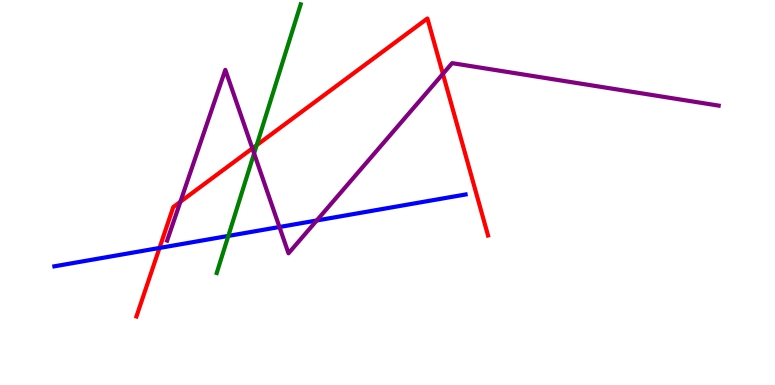[{'lines': ['blue', 'red'], 'intersections': [{'x': 2.06, 'y': 3.56}]}, {'lines': ['green', 'red'], 'intersections': [{'x': 3.31, 'y': 6.23}]}, {'lines': ['purple', 'red'], 'intersections': [{'x': 2.33, 'y': 4.76}, {'x': 3.26, 'y': 6.15}, {'x': 5.71, 'y': 8.08}]}, {'lines': ['blue', 'green'], 'intersections': [{'x': 2.95, 'y': 3.87}]}, {'lines': ['blue', 'purple'], 'intersections': [{'x': 3.61, 'y': 4.1}, {'x': 4.09, 'y': 4.27}]}, {'lines': ['green', 'purple'], 'intersections': [{'x': 3.28, 'y': 6.02}]}]